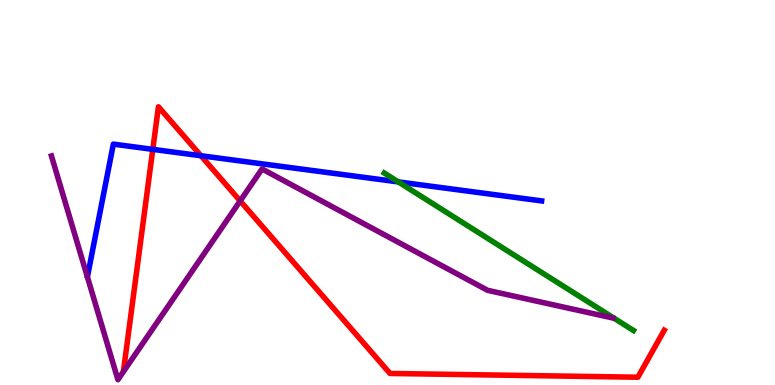[{'lines': ['blue', 'red'], 'intersections': [{'x': 1.97, 'y': 6.12}, {'x': 2.59, 'y': 5.95}]}, {'lines': ['green', 'red'], 'intersections': []}, {'lines': ['purple', 'red'], 'intersections': [{'x': 3.1, 'y': 4.78}]}, {'lines': ['blue', 'green'], 'intersections': [{'x': 5.14, 'y': 5.28}]}, {'lines': ['blue', 'purple'], 'intersections': []}, {'lines': ['green', 'purple'], 'intersections': []}]